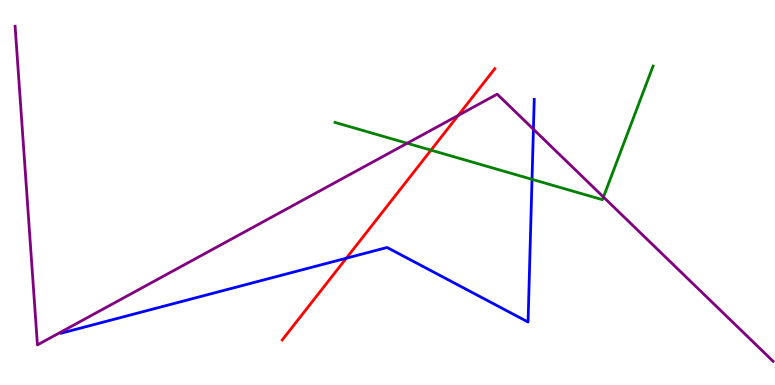[{'lines': ['blue', 'red'], 'intersections': [{'x': 4.47, 'y': 3.29}]}, {'lines': ['green', 'red'], 'intersections': [{'x': 5.56, 'y': 6.1}]}, {'lines': ['purple', 'red'], 'intersections': [{'x': 5.91, 'y': 7.0}]}, {'lines': ['blue', 'green'], 'intersections': [{'x': 6.86, 'y': 5.34}]}, {'lines': ['blue', 'purple'], 'intersections': [{'x': 6.88, 'y': 6.64}]}, {'lines': ['green', 'purple'], 'intersections': [{'x': 5.25, 'y': 6.28}, {'x': 7.79, 'y': 4.88}]}]